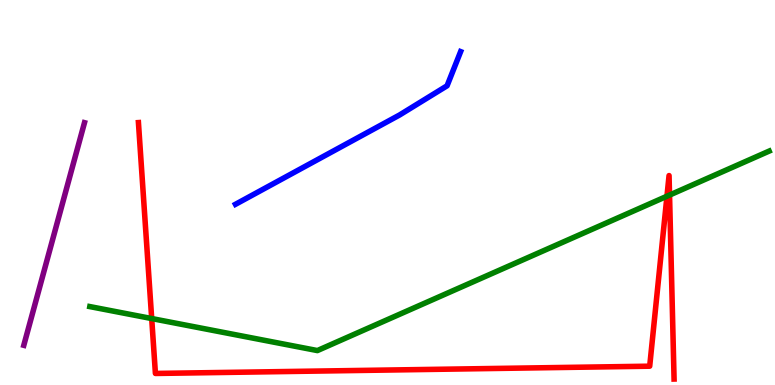[{'lines': ['blue', 'red'], 'intersections': []}, {'lines': ['green', 'red'], 'intersections': [{'x': 1.96, 'y': 1.73}, {'x': 8.61, 'y': 4.9}, {'x': 8.64, 'y': 4.93}]}, {'lines': ['purple', 'red'], 'intersections': []}, {'lines': ['blue', 'green'], 'intersections': []}, {'lines': ['blue', 'purple'], 'intersections': []}, {'lines': ['green', 'purple'], 'intersections': []}]